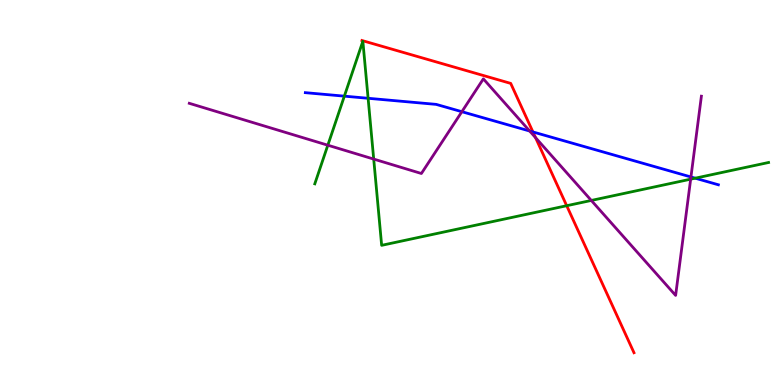[{'lines': ['blue', 'red'], 'intersections': [{'x': 6.88, 'y': 6.57}]}, {'lines': ['green', 'red'], 'intersections': [{'x': 7.31, 'y': 4.66}]}, {'lines': ['purple', 'red'], 'intersections': [{'x': 6.91, 'y': 6.42}]}, {'lines': ['blue', 'green'], 'intersections': [{'x': 4.44, 'y': 7.5}, {'x': 4.75, 'y': 7.45}, {'x': 8.97, 'y': 5.37}]}, {'lines': ['blue', 'purple'], 'intersections': [{'x': 5.96, 'y': 7.1}, {'x': 6.83, 'y': 6.6}, {'x': 8.92, 'y': 5.4}]}, {'lines': ['green', 'purple'], 'intersections': [{'x': 4.23, 'y': 6.23}, {'x': 4.82, 'y': 5.87}, {'x': 7.63, 'y': 4.79}, {'x': 8.91, 'y': 5.35}]}]